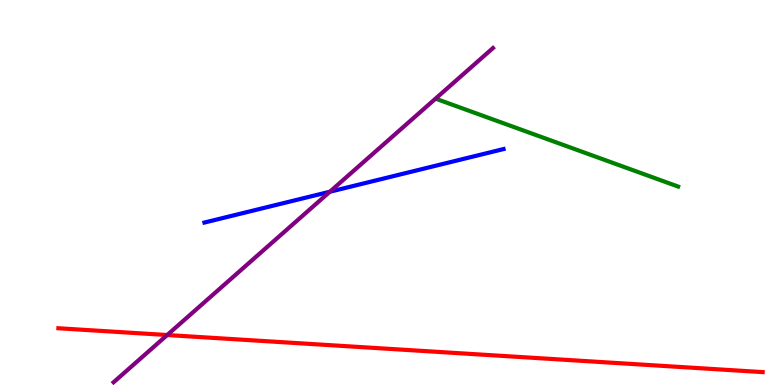[{'lines': ['blue', 'red'], 'intersections': []}, {'lines': ['green', 'red'], 'intersections': []}, {'lines': ['purple', 'red'], 'intersections': [{'x': 2.16, 'y': 1.3}]}, {'lines': ['blue', 'green'], 'intersections': []}, {'lines': ['blue', 'purple'], 'intersections': [{'x': 4.26, 'y': 5.02}]}, {'lines': ['green', 'purple'], 'intersections': []}]